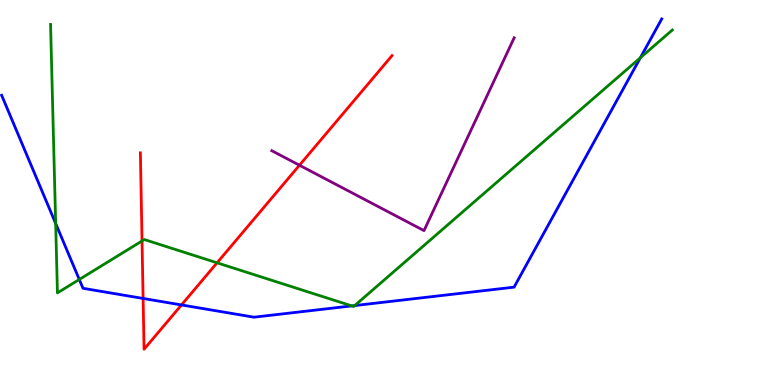[{'lines': ['blue', 'red'], 'intersections': [{'x': 1.85, 'y': 2.25}, {'x': 2.34, 'y': 2.08}]}, {'lines': ['green', 'red'], 'intersections': [{'x': 1.83, 'y': 3.74}, {'x': 2.8, 'y': 3.17}]}, {'lines': ['purple', 'red'], 'intersections': [{'x': 3.86, 'y': 5.71}]}, {'lines': ['blue', 'green'], 'intersections': [{'x': 0.718, 'y': 4.2}, {'x': 1.02, 'y': 2.74}, {'x': 4.54, 'y': 2.05}, {'x': 4.58, 'y': 2.06}, {'x': 8.26, 'y': 8.5}]}, {'lines': ['blue', 'purple'], 'intersections': []}, {'lines': ['green', 'purple'], 'intersections': []}]